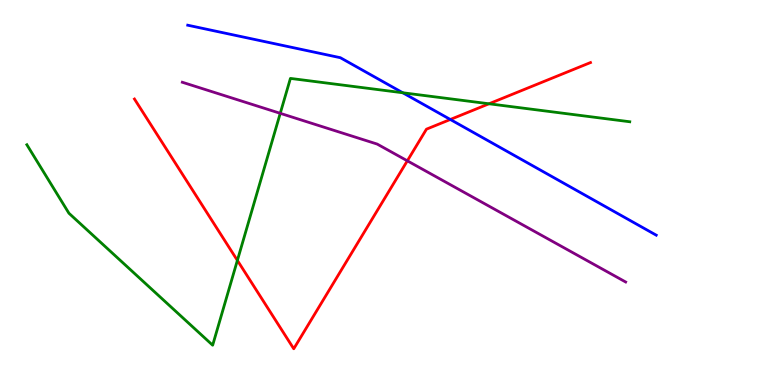[{'lines': ['blue', 'red'], 'intersections': [{'x': 5.81, 'y': 6.9}]}, {'lines': ['green', 'red'], 'intersections': [{'x': 3.06, 'y': 3.24}, {'x': 6.31, 'y': 7.3}]}, {'lines': ['purple', 'red'], 'intersections': [{'x': 5.26, 'y': 5.82}]}, {'lines': ['blue', 'green'], 'intersections': [{'x': 5.2, 'y': 7.59}]}, {'lines': ['blue', 'purple'], 'intersections': []}, {'lines': ['green', 'purple'], 'intersections': [{'x': 3.62, 'y': 7.06}]}]